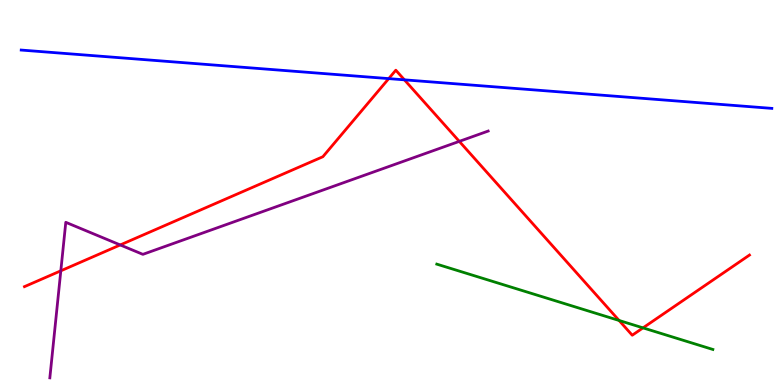[{'lines': ['blue', 'red'], 'intersections': [{'x': 5.02, 'y': 7.96}, {'x': 5.22, 'y': 7.93}]}, {'lines': ['green', 'red'], 'intersections': [{'x': 7.99, 'y': 1.68}, {'x': 8.3, 'y': 1.48}]}, {'lines': ['purple', 'red'], 'intersections': [{'x': 0.785, 'y': 2.97}, {'x': 1.55, 'y': 3.64}, {'x': 5.93, 'y': 6.33}]}, {'lines': ['blue', 'green'], 'intersections': []}, {'lines': ['blue', 'purple'], 'intersections': []}, {'lines': ['green', 'purple'], 'intersections': []}]